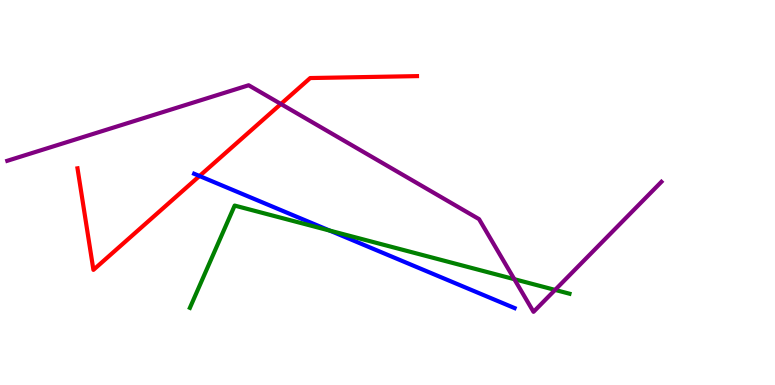[{'lines': ['blue', 'red'], 'intersections': [{'x': 2.57, 'y': 5.43}]}, {'lines': ['green', 'red'], 'intersections': []}, {'lines': ['purple', 'red'], 'intersections': [{'x': 3.62, 'y': 7.3}]}, {'lines': ['blue', 'green'], 'intersections': [{'x': 4.25, 'y': 4.01}]}, {'lines': ['blue', 'purple'], 'intersections': []}, {'lines': ['green', 'purple'], 'intersections': [{'x': 6.64, 'y': 2.75}, {'x': 7.16, 'y': 2.47}]}]